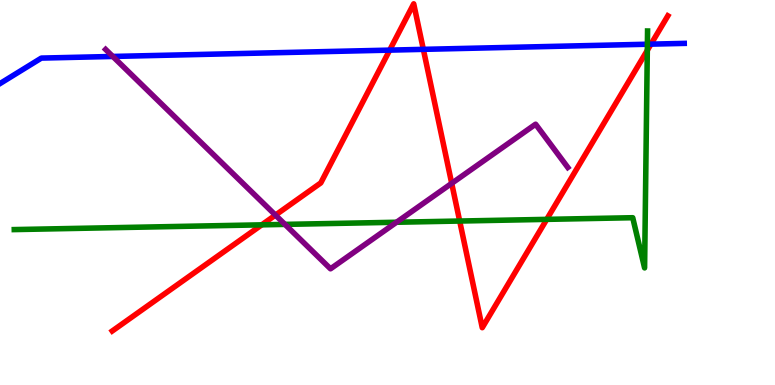[{'lines': ['blue', 'red'], 'intersections': [{'x': 5.03, 'y': 8.7}, {'x': 5.46, 'y': 8.72}, {'x': 8.4, 'y': 8.85}]}, {'lines': ['green', 'red'], 'intersections': [{'x': 3.38, 'y': 4.16}, {'x': 5.93, 'y': 4.26}, {'x': 7.05, 'y': 4.3}, {'x': 8.35, 'y': 8.69}]}, {'lines': ['purple', 'red'], 'intersections': [{'x': 3.55, 'y': 4.41}, {'x': 5.83, 'y': 5.24}]}, {'lines': ['blue', 'green'], 'intersections': [{'x': 8.35, 'y': 8.85}]}, {'lines': ['blue', 'purple'], 'intersections': [{'x': 1.46, 'y': 8.53}]}, {'lines': ['green', 'purple'], 'intersections': [{'x': 3.68, 'y': 4.17}, {'x': 5.12, 'y': 4.23}]}]